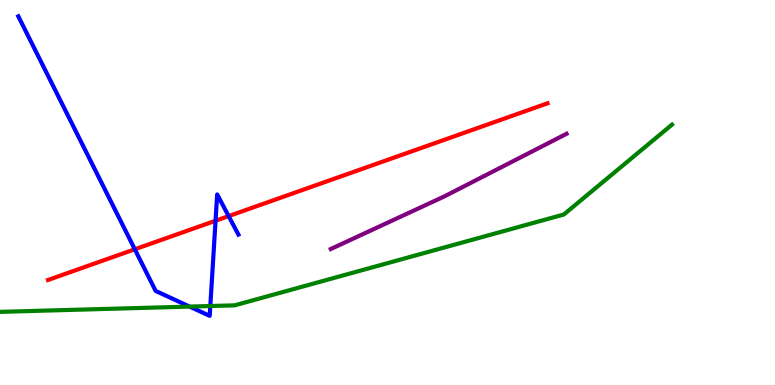[{'lines': ['blue', 'red'], 'intersections': [{'x': 1.74, 'y': 3.52}, {'x': 2.78, 'y': 4.27}, {'x': 2.95, 'y': 4.39}]}, {'lines': ['green', 'red'], 'intersections': []}, {'lines': ['purple', 'red'], 'intersections': []}, {'lines': ['blue', 'green'], 'intersections': [{'x': 2.45, 'y': 2.04}, {'x': 2.71, 'y': 2.05}]}, {'lines': ['blue', 'purple'], 'intersections': []}, {'lines': ['green', 'purple'], 'intersections': []}]